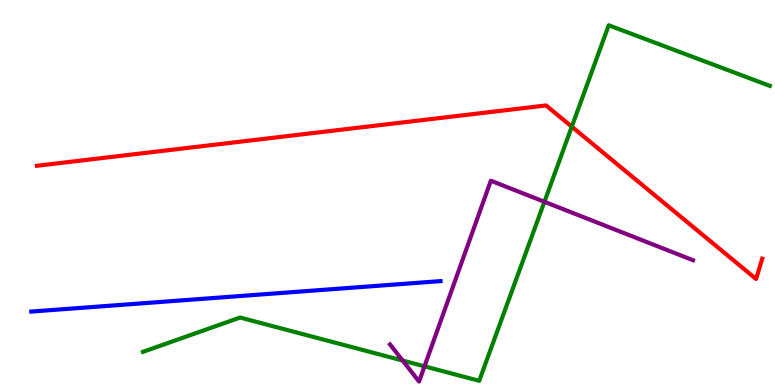[{'lines': ['blue', 'red'], 'intersections': []}, {'lines': ['green', 'red'], 'intersections': [{'x': 7.38, 'y': 6.71}]}, {'lines': ['purple', 'red'], 'intersections': []}, {'lines': ['blue', 'green'], 'intersections': []}, {'lines': ['blue', 'purple'], 'intersections': []}, {'lines': ['green', 'purple'], 'intersections': [{'x': 5.2, 'y': 0.635}, {'x': 5.48, 'y': 0.485}, {'x': 7.02, 'y': 4.76}]}]